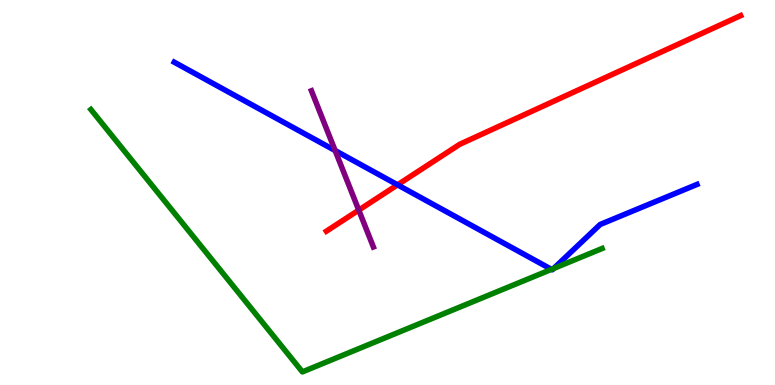[{'lines': ['blue', 'red'], 'intersections': [{'x': 5.13, 'y': 5.2}]}, {'lines': ['green', 'red'], 'intersections': []}, {'lines': ['purple', 'red'], 'intersections': [{'x': 4.63, 'y': 4.54}]}, {'lines': ['blue', 'green'], 'intersections': [{'x': 7.12, 'y': 3.0}, {'x': 7.14, 'y': 3.03}]}, {'lines': ['blue', 'purple'], 'intersections': [{'x': 4.32, 'y': 6.09}]}, {'lines': ['green', 'purple'], 'intersections': []}]